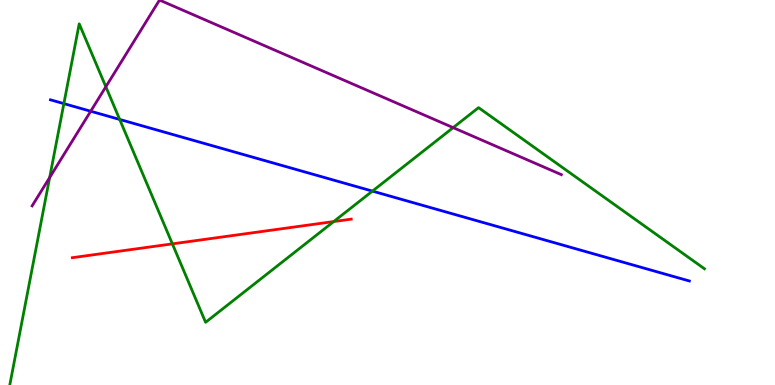[{'lines': ['blue', 'red'], 'intersections': []}, {'lines': ['green', 'red'], 'intersections': [{'x': 2.22, 'y': 3.67}, {'x': 4.31, 'y': 4.25}]}, {'lines': ['purple', 'red'], 'intersections': []}, {'lines': ['blue', 'green'], 'intersections': [{'x': 0.824, 'y': 7.31}, {'x': 1.54, 'y': 6.9}, {'x': 4.81, 'y': 5.04}]}, {'lines': ['blue', 'purple'], 'intersections': [{'x': 1.17, 'y': 7.11}]}, {'lines': ['green', 'purple'], 'intersections': [{'x': 0.641, 'y': 5.39}, {'x': 1.37, 'y': 7.75}, {'x': 5.85, 'y': 6.68}]}]